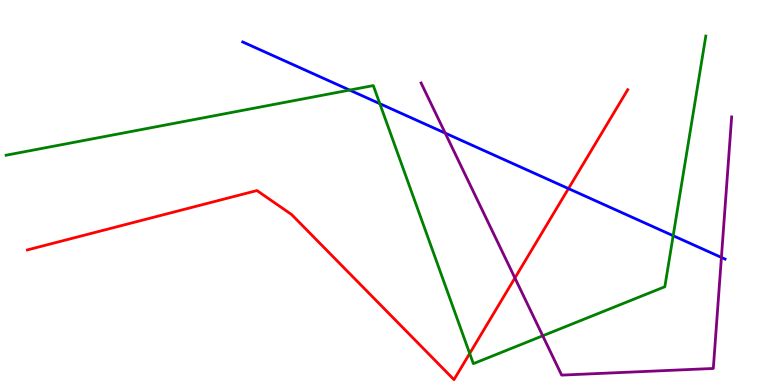[{'lines': ['blue', 'red'], 'intersections': [{'x': 7.34, 'y': 5.1}]}, {'lines': ['green', 'red'], 'intersections': [{'x': 6.06, 'y': 0.819}]}, {'lines': ['purple', 'red'], 'intersections': [{'x': 6.64, 'y': 2.78}]}, {'lines': ['blue', 'green'], 'intersections': [{'x': 4.51, 'y': 7.66}, {'x': 4.9, 'y': 7.31}, {'x': 8.69, 'y': 3.88}]}, {'lines': ['blue', 'purple'], 'intersections': [{'x': 5.74, 'y': 6.54}, {'x': 9.31, 'y': 3.31}]}, {'lines': ['green', 'purple'], 'intersections': [{'x': 7.0, 'y': 1.28}]}]